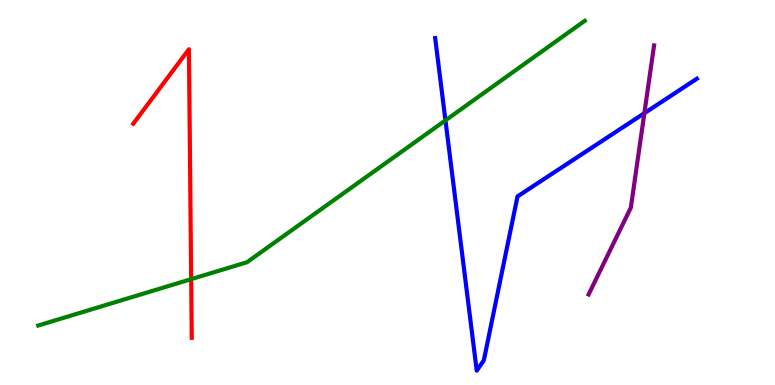[{'lines': ['blue', 'red'], 'intersections': []}, {'lines': ['green', 'red'], 'intersections': [{'x': 2.47, 'y': 2.75}]}, {'lines': ['purple', 'red'], 'intersections': []}, {'lines': ['blue', 'green'], 'intersections': [{'x': 5.75, 'y': 6.87}]}, {'lines': ['blue', 'purple'], 'intersections': [{'x': 8.31, 'y': 7.06}]}, {'lines': ['green', 'purple'], 'intersections': []}]